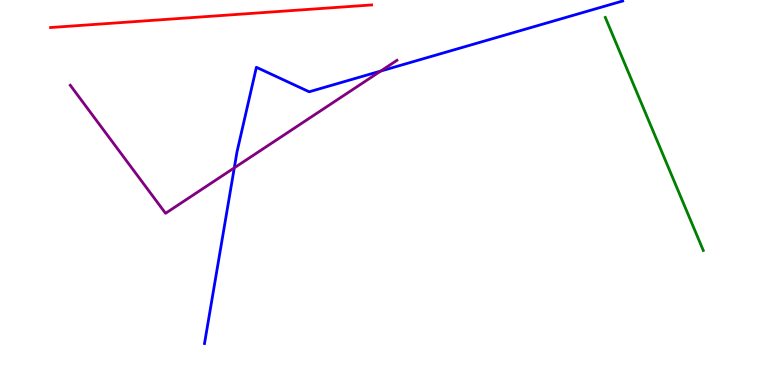[{'lines': ['blue', 'red'], 'intersections': []}, {'lines': ['green', 'red'], 'intersections': []}, {'lines': ['purple', 'red'], 'intersections': []}, {'lines': ['blue', 'green'], 'intersections': []}, {'lines': ['blue', 'purple'], 'intersections': [{'x': 3.02, 'y': 5.64}, {'x': 4.91, 'y': 8.15}]}, {'lines': ['green', 'purple'], 'intersections': []}]